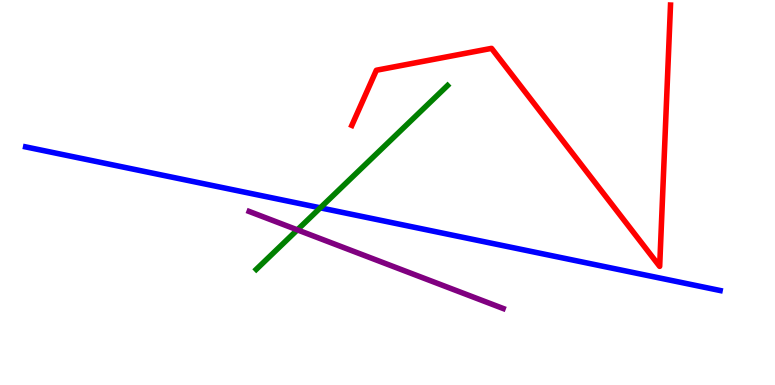[{'lines': ['blue', 'red'], 'intersections': []}, {'lines': ['green', 'red'], 'intersections': []}, {'lines': ['purple', 'red'], 'intersections': []}, {'lines': ['blue', 'green'], 'intersections': [{'x': 4.13, 'y': 4.6}]}, {'lines': ['blue', 'purple'], 'intersections': []}, {'lines': ['green', 'purple'], 'intersections': [{'x': 3.84, 'y': 4.03}]}]